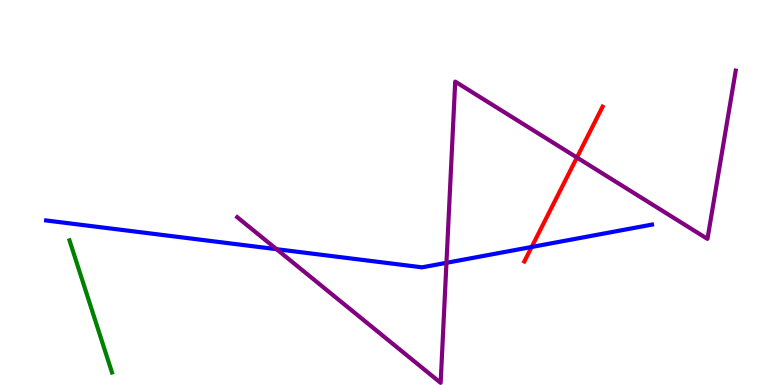[{'lines': ['blue', 'red'], 'intersections': [{'x': 6.86, 'y': 3.59}]}, {'lines': ['green', 'red'], 'intersections': []}, {'lines': ['purple', 'red'], 'intersections': [{'x': 7.44, 'y': 5.91}]}, {'lines': ['blue', 'green'], 'intersections': []}, {'lines': ['blue', 'purple'], 'intersections': [{'x': 3.57, 'y': 3.53}, {'x': 5.76, 'y': 3.17}]}, {'lines': ['green', 'purple'], 'intersections': []}]